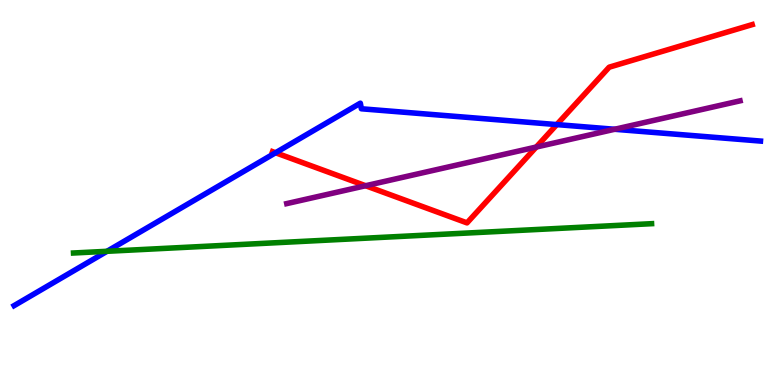[{'lines': ['blue', 'red'], 'intersections': [{'x': 3.56, 'y': 6.03}, {'x': 7.18, 'y': 6.76}]}, {'lines': ['green', 'red'], 'intersections': []}, {'lines': ['purple', 'red'], 'intersections': [{'x': 4.72, 'y': 5.18}, {'x': 6.92, 'y': 6.18}]}, {'lines': ['blue', 'green'], 'intersections': [{'x': 1.38, 'y': 3.47}]}, {'lines': ['blue', 'purple'], 'intersections': [{'x': 7.93, 'y': 6.64}]}, {'lines': ['green', 'purple'], 'intersections': []}]